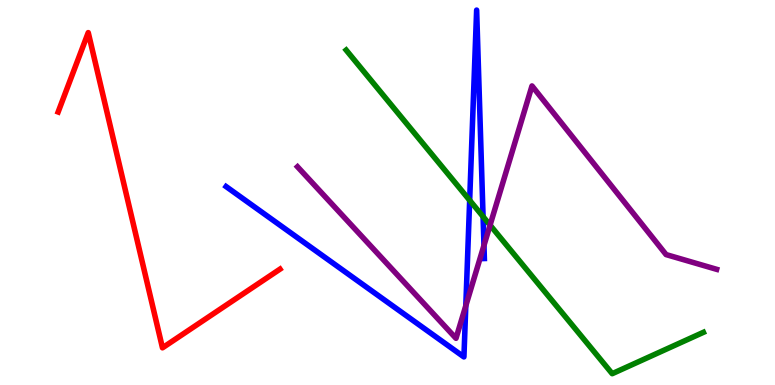[{'lines': ['blue', 'red'], 'intersections': []}, {'lines': ['green', 'red'], 'intersections': []}, {'lines': ['purple', 'red'], 'intersections': []}, {'lines': ['blue', 'green'], 'intersections': [{'x': 6.06, 'y': 4.8}, {'x': 6.23, 'y': 4.37}]}, {'lines': ['blue', 'purple'], 'intersections': [{'x': 6.01, 'y': 2.06}, {'x': 6.24, 'y': 3.63}]}, {'lines': ['green', 'purple'], 'intersections': [{'x': 6.32, 'y': 4.15}]}]